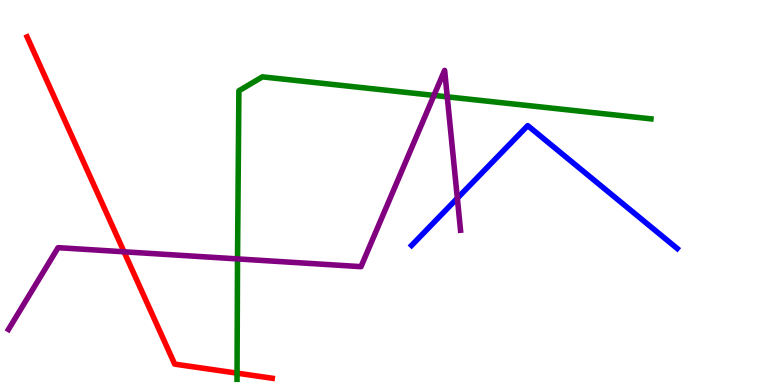[{'lines': ['blue', 'red'], 'intersections': []}, {'lines': ['green', 'red'], 'intersections': [{'x': 3.06, 'y': 0.308}]}, {'lines': ['purple', 'red'], 'intersections': [{'x': 1.6, 'y': 3.46}]}, {'lines': ['blue', 'green'], 'intersections': []}, {'lines': ['blue', 'purple'], 'intersections': [{'x': 5.9, 'y': 4.85}]}, {'lines': ['green', 'purple'], 'intersections': [{'x': 3.06, 'y': 3.28}, {'x': 5.6, 'y': 7.52}, {'x': 5.77, 'y': 7.48}]}]